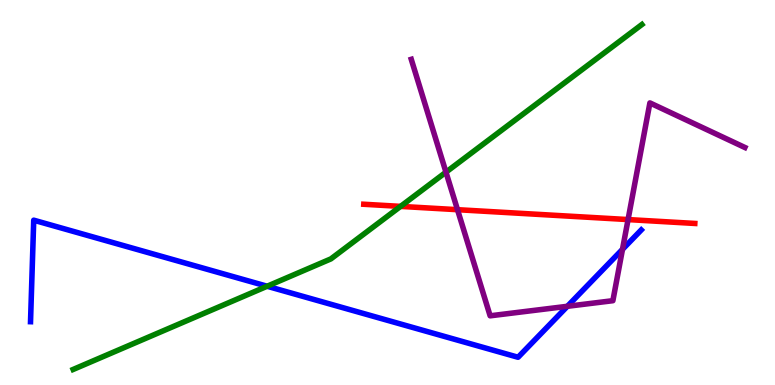[{'lines': ['blue', 'red'], 'intersections': []}, {'lines': ['green', 'red'], 'intersections': [{'x': 5.17, 'y': 4.64}]}, {'lines': ['purple', 'red'], 'intersections': [{'x': 5.9, 'y': 4.55}, {'x': 8.1, 'y': 4.3}]}, {'lines': ['blue', 'green'], 'intersections': [{'x': 3.45, 'y': 2.57}]}, {'lines': ['blue', 'purple'], 'intersections': [{'x': 7.32, 'y': 2.04}, {'x': 8.03, 'y': 3.52}]}, {'lines': ['green', 'purple'], 'intersections': [{'x': 5.75, 'y': 5.53}]}]